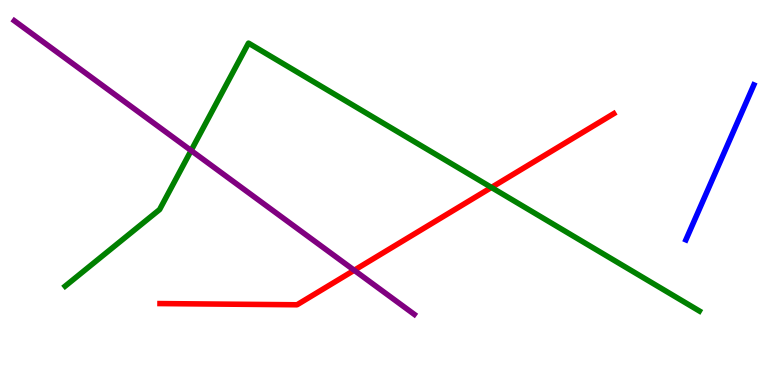[{'lines': ['blue', 'red'], 'intersections': []}, {'lines': ['green', 'red'], 'intersections': [{'x': 6.34, 'y': 5.13}]}, {'lines': ['purple', 'red'], 'intersections': [{'x': 4.57, 'y': 2.98}]}, {'lines': ['blue', 'green'], 'intersections': []}, {'lines': ['blue', 'purple'], 'intersections': []}, {'lines': ['green', 'purple'], 'intersections': [{'x': 2.47, 'y': 6.09}]}]